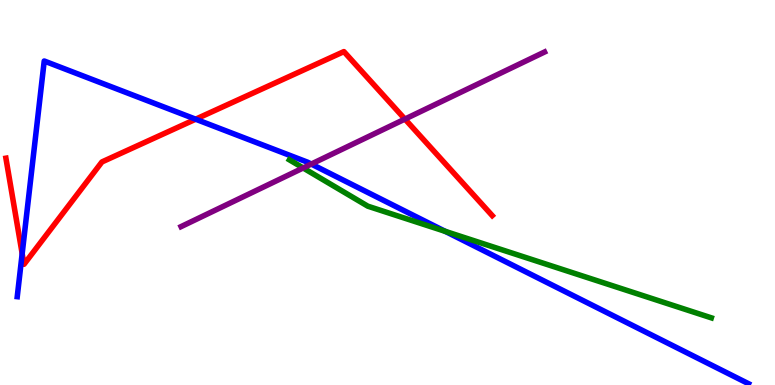[{'lines': ['blue', 'red'], 'intersections': [{'x': 0.286, 'y': 3.41}, {'x': 2.52, 'y': 6.9}]}, {'lines': ['green', 'red'], 'intersections': []}, {'lines': ['purple', 'red'], 'intersections': [{'x': 5.22, 'y': 6.91}]}, {'lines': ['blue', 'green'], 'intersections': [{'x': 5.75, 'y': 3.99}]}, {'lines': ['blue', 'purple'], 'intersections': [{'x': 4.02, 'y': 5.74}]}, {'lines': ['green', 'purple'], 'intersections': [{'x': 3.91, 'y': 5.64}]}]